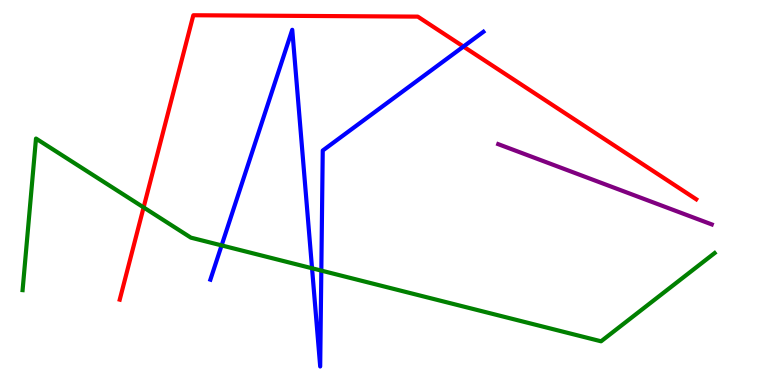[{'lines': ['blue', 'red'], 'intersections': [{'x': 5.98, 'y': 8.79}]}, {'lines': ['green', 'red'], 'intersections': [{'x': 1.85, 'y': 4.61}]}, {'lines': ['purple', 'red'], 'intersections': []}, {'lines': ['blue', 'green'], 'intersections': [{'x': 2.86, 'y': 3.63}, {'x': 4.03, 'y': 3.03}, {'x': 4.15, 'y': 2.97}]}, {'lines': ['blue', 'purple'], 'intersections': []}, {'lines': ['green', 'purple'], 'intersections': []}]